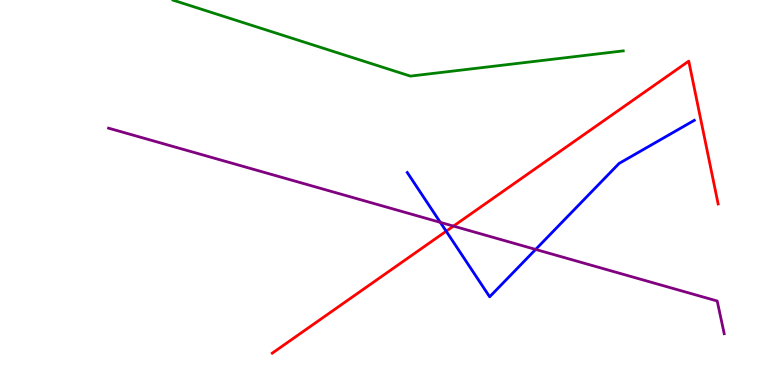[{'lines': ['blue', 'red'], 'intersections': [{'x': 5.76, 'y': 3.99}]}, {'lines': ['green', 'red'], 'intersections': []}, {'lines': ['purple', 'red'], 'intersections': [{'x': 5.85, 'y': 4.13}]}, {'lines': ['blue', 'green'], 'intersections': []}, {'lines': ['blue', 'purple'], 'intersections': [{'x': 5.68, 'y': 4.22}, {'x': 6.91, 'y': 3.52}]}, {'lines': ['green', 'purple'], 'intersections': []}]